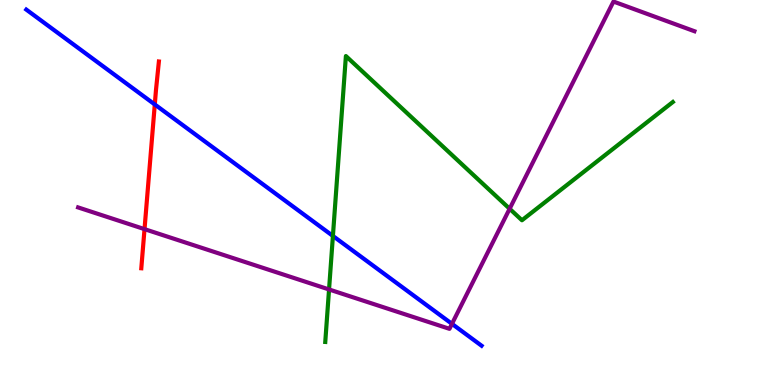[{'lines': ['blue', 'red'], 'intersections': [{'x': 2.0, 'y': 7.29}]}, {'lines': ['green', 'red'], 'intersections': []}, {'lines': ['purple', 'red'], 'intersections': [{'x': 1.86, 'y': 4.05}]}, {'lines': ['blue', 'green'], 'intersections': [{'x': 4.3, 'y': 3.87}]}, {'lines': ['blue', 'purple'], 'intersections': [{'x': 5.83, 'y': 1.59}]}, {'lines': ['green', 'purple'], 'intersections': [{'x': 4.25, 'y': 2.48}, {'x': 6.58, 'y': 4.58}]}]